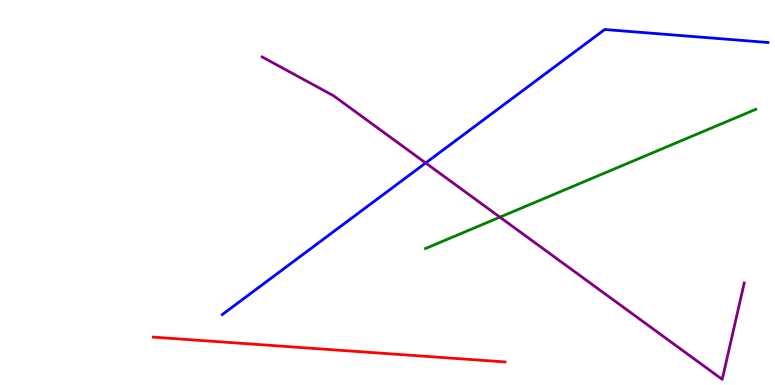[{'lines': ['blue', 'red'], 'intersections': []}, {'lines': ['green', 'red'], 'intersections': []}, {'lines': ['purple', 'red'], 'intersections': []}, {'lines': ['blue', 'green'], 'intersections': []}, {'lines': ['blue', 'purple'], 'intersections': [{'x': 5.49, 'y': 5.77}]}, {'lines': ['green', 'purple'], 'intersections': [{'x': 6.45, 'y': 4.36}]}]